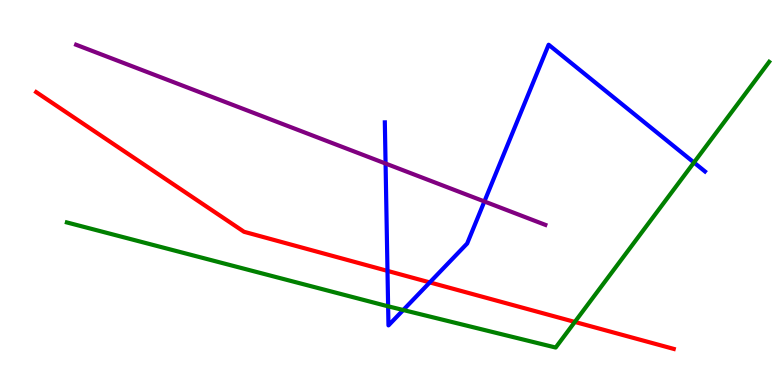[{'lines': ['blue', 'red'], 'intersections': [{'x': 5.0, 'y': 2.96}, {'x': 5.55, 'y': 2.66}]}, {'lines': ['green', 'red'], 'intersections': [{'x': 7.42, 'y': 1.64}]}, {'lines': ['purple', 'red'], 'intersections': []}, {'lines': ['blue', 'green'], 'intersections': [{'x': 5.01, 'y': 2.04}, {'x': 5.2, 'y': 1.95}, {'x': 8.95, 'y': 5.78}]}, {'lines': ['blue', 'purple'], 'intersections': [{'x': 4.98, 'y': 5.75}, {'x': 6.25, 'y': 4.77}]}, {'lines': ['green', 'purple'], 'intersections': []}]